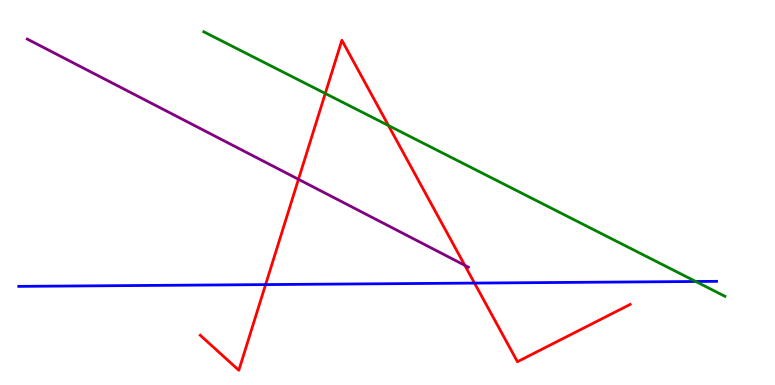[{'lines': ['blue', 'red'], 'intersections': [{'x': 3.43, 'y': 2.61}, {'x': 6.12, 'y': 2.65}]}, {'lines': ['green', 'red'], 'intersections': [{'x': 4.2, 'y': 7.57}, {'x': 5.01, 'y': 6.74}]}, {'lines': ['purple', 'red'], 'intersections': [{'x': 3.85, 'y': 5.34}, {'x': 6.0, 'y': 3.11}]}, {'lines': ['blue', 'green'], 'intersections': [{'x': 8.98, 'y': 2.69}]}, {'lines': ['blue', 'purple'], 'intersections': []}, {'lines': ['green', 'purple'], 'intersections': []}]